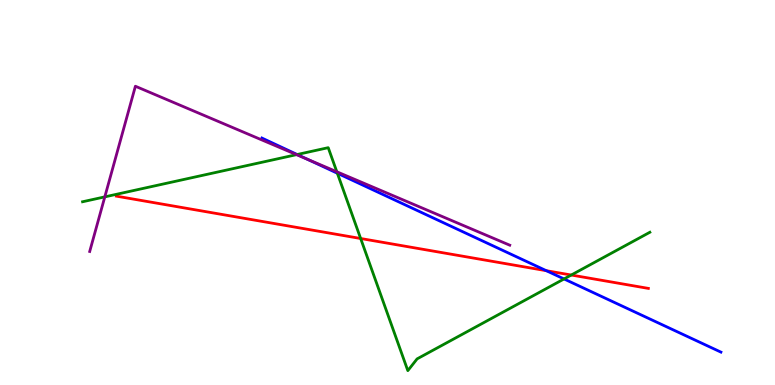[{'lines': ['blue', 'red'], 'intersections': [{'x': 7.05, 'y': 2.97}]}, {'lines': ['green', 'red'], 'intersections': [{'x': 4.65, 'y': 3.81}, {'x': 7.37, 'y': 2.86}]}, {'lines': ['purple', 'red'], 'intersections': []}, {'lines': ['blue', 'green'], 'intersections': [{'x': 3.83, 'y': 5.99}, {'x': 4.35, 'y': 5.5}, {'x': 7.28, 'y': 2.75}]}, {'lines': ['blue', 'purple'], 'intersections': [{'x': 3.97, 'y': 5.86}]}, {'lines': ['green', 'purple'], 'intersections': [{'x': 1.35, 'y': 4.89}, {'x': 3.83, 'y': 5.98}, {'x': 4.35, 'y': 5.54}]}]